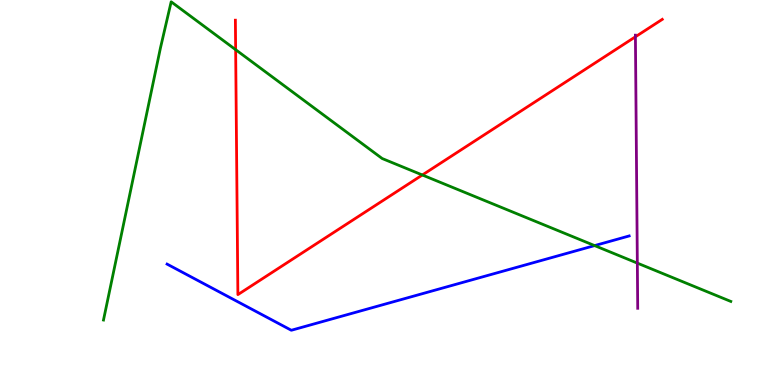[{'lines': ['blue', 'red'], 'intersections': []}, {'lines': ['green', 'red'], 'intersections': [{'x': 3.04, 'y': 8.71}, {'x': 5.45, 'y': 5.45}]}, {'lines': ['purple', 'red'], 'intersections': [{'x': 8.2, 'y': 9.04}]}, {'lines': ['blue', 'green'], 'intersections': [{'x': 7.67, 'y': 3.62}]}, {'lines': ['blue', 'purple'], 'intersections': []}, {'lines': ['green', 'purple'], 'intersections': [{'x': 8.22, 'y': 3.17}]}]